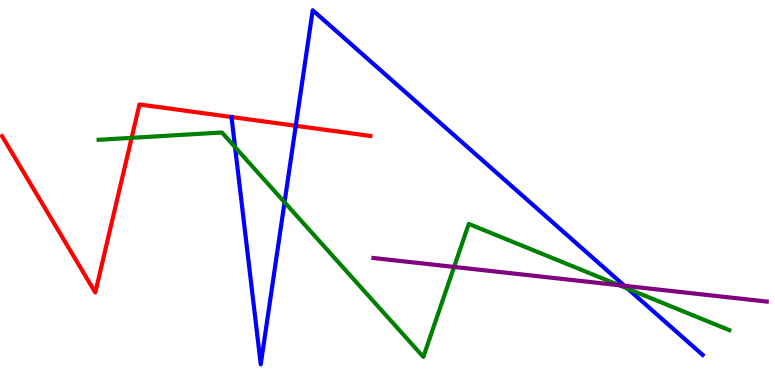[{'lines': ['blue', 'red'], 'intersections': [{'x': 3.82, 'y': 6.73}]}, {'lines': ['green', 'red'], 'intersections': [{'x': 1.7, 'y': 6.42}]}, {'lines': ['purple', 'red'], 'intersections': []}, {'lines': ['blue', 'green'], 'intersections': [{'x': 3.03, 'y': 6.18}, {'x': 3.67, 'y': 4.75}, {'x': 8.1, 'y': 2.5}]}, {'lines': ['blue', 'purple'], 'intersections': [{'x': 8.06, 'y': 2.58}]}, {'lines': ['green', 'purple'], 'intersections': [{'x': 5.86, 'y': 3.07}, {'x': 7.99, 'y': 2.59}]}]